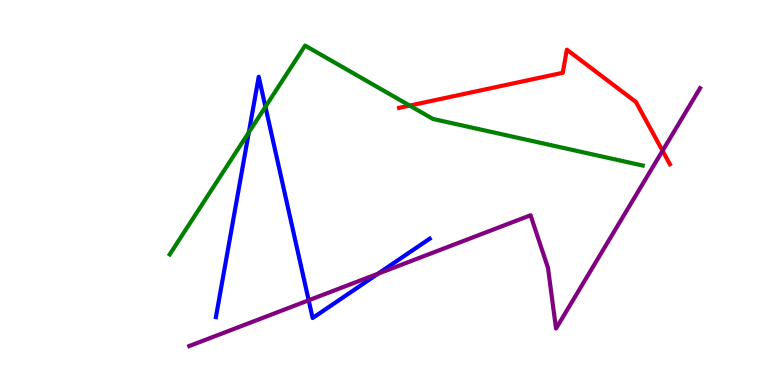[{'lines': ['blue', 'red'], 'intersections': []}, {'lines': ['green', 'red'], 'intersections': [{'x': 5.29, 'y': 7.26}]}, {'lines': ['purple', 'red'], 'intersections': [{'x': 8.55, 'y': 6.08}]}, {'lines': ['blue', 'green'], 'intersections': [{'x': 3.21, 'y': 6.56}, {'x': 3.42, 'y': 7.23}]}, {'lines': ['blue', 'purple'], 'intersections': [{'x': 3.98, 'y': 2.2}, {'x': 4.88, 'y': 2.89}]}, {'lines': ['green', 'purple'], 'intersections': []}]